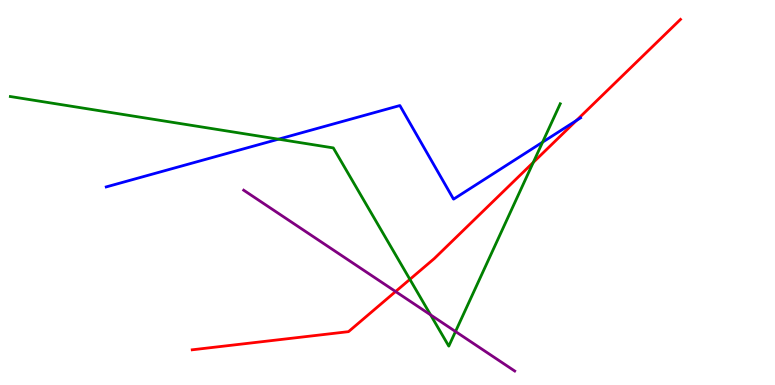[{'lines': ['blue', 'red'], 'intersections': [{'x': 7.44, 'y': 6.87}]}, {'lines': ['green', 'red'], 'intersections': [{'x': 5.29, 'y': 2.74}, {'x': 6.88, 'y': 5.78}]}, {'lines': ['purple', 'red'], 'intersections': [{'x': 5.1, 'y': 2.43}]}, {'lines': ['blue', 'green'], 'intersections': [{'x': 3.59, 'y': 6.38}, {'x': 7.0, 'y': 6.31}]}, {'lines': ['blue', 'purple'], 'intersections': []}, {'lines': ['green', 'purple'], 'intersections': [{'x': 5.56, 'y': 1.82}, {'x': 5.88, 'y': 1.39}]}]